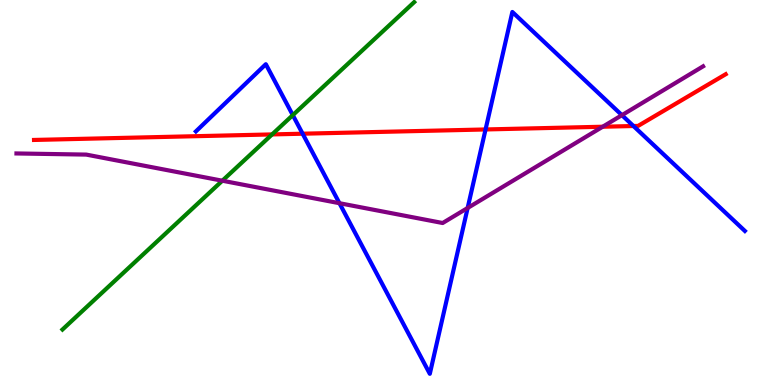[{'lines': ['blue', 'red'], 'intersections': [{'x': 3.9, 'y': 6.53}, {'x': 6.27, 'y': 6.64}, {'x': 8.17, 'y': 6.73}]}, {'lines': ['green', 'red'], 'intersections': [{'x': 3.51, 'y': 6.51}]}, {'lines': ['purple', 'red'], 'intersections': [{'x': 7.78, 'y': 6.71}]}, {'lines': ['blue', 'green'], 'intersections': [{'x': 3.78, 'y': 7.01}]}, {'lines': ['blue', 'purple'], 'intersections': [{'x': 4.38, 'y': 4.72}, {'x': 6.03, 'y': 4.6}, {'x': 8.02, 'y': 7.01}]}, {'lines': ['green', 'purple'], 'intersections': [{'x': 2.87, 'y': 5.31}]}]